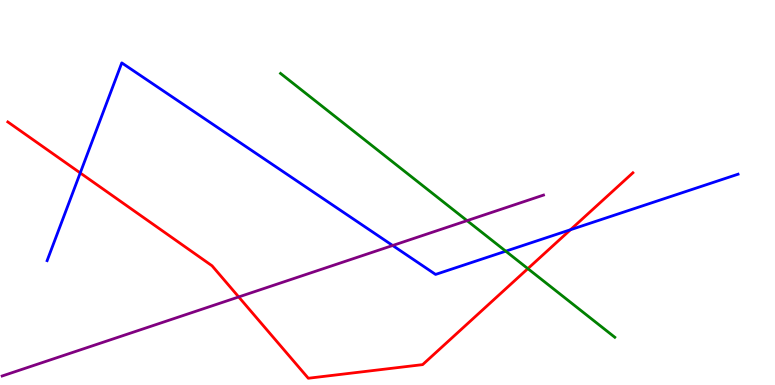[{'lines': ['blue', 'red'], 'intersections': [{'x': 1.04, 'y': 5.51}, {'x': 7.36, 'y': 4.03}]}, {'lines': ['green', 'red'], 'intersections': [{'x': 6.81, 'y': 3.02}]}, {'lines': ['purple', 'red'], 'intersections': [{'x': 3.08, 'y': 2.29}]}, {'lines': ['blue', 'green'], 'intersections': [{'x': 6.53, 'y': 3.48}]}, {'lines': ['blue', 'purple'], 'intersections': [{'x': 5.07, 'y': 3.62}]}, {'lines': ['green', 'purple'], 'intersections': [{'x': 6.03, 'y': 4.27}]}]